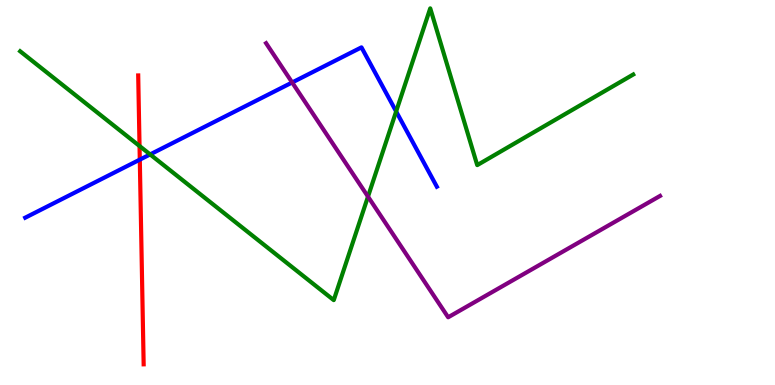[{'lines': ['blue', 'red'], 'intersections': [{'x': 1.8, 'y': 5.85}]}, {'lines': ['green', 'red'], 'intersections': [{'x': 1.8, 'y': 6.21}]}, {'lines': ['purple', 'red'], 'intersections': []}, {'lines': ['blue', 'green'], 'intersections': [{'x': 1.94, 'y': 5.99}, {'x': 5.11, 'y': 7.11}]}, {'lines': ['blue', 'purple'], 'intersections': [{'x': 3.77, 'y': 7.86}]}, {'lines': ['green', 'purple'], 'intersections': [{'x': 4.75, 'y': 4.89}]}]